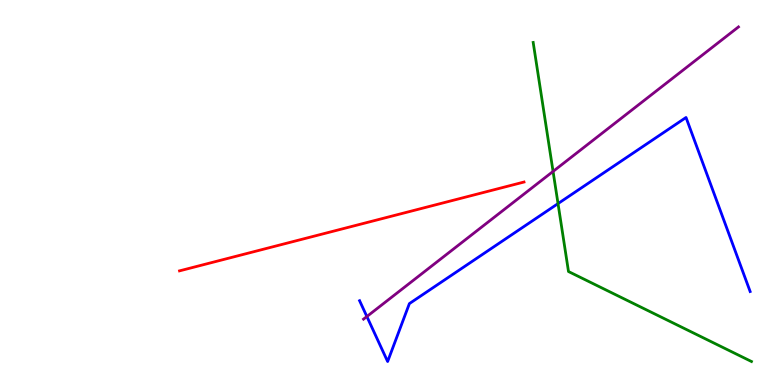[{'lines': ['blue', 'red'], 'intersections': []}, {'lines': ['green', 'red'], 'intersections': []}, {'lines': ['purple', 'red'], 'intersections': []}, {'lines': ['blue', 'green'], 'intersections': [{'x': 7.2, 'y': 4.71}]}, {'lines': ['blue', 'purple'], 'intersections': [{'x': 4.73, 'y': 1.78}]}, {'lines': ['green', 'purple'], 'intersections': [{'x': 7.14, 'y': 5.55}]}]